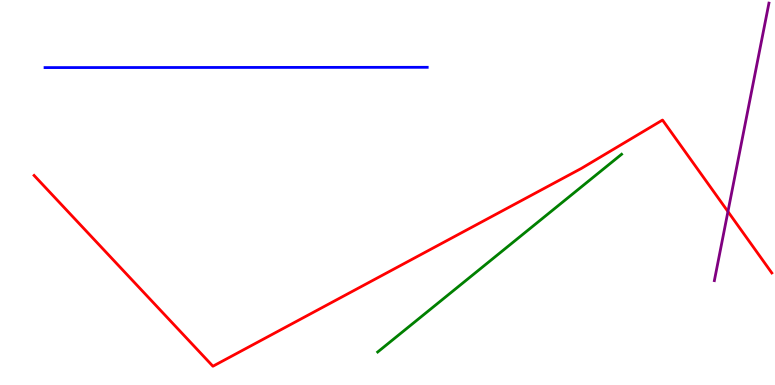[{'lines': ['blue', 'red'], 'intersections': []}, {'lines': ['green', 'red'], 'intersections': []}, {'lines': ['purple', 'red'], 'intersections': [{'x': 9.39, 'y': 4.5}]}, {'lines': ['blue', 'green'], 'intersections': []}, {'lines': ['blue', 'purple'], 'intersections': []}, {'lines': ['green', 'purple'], 'intersections': []}]